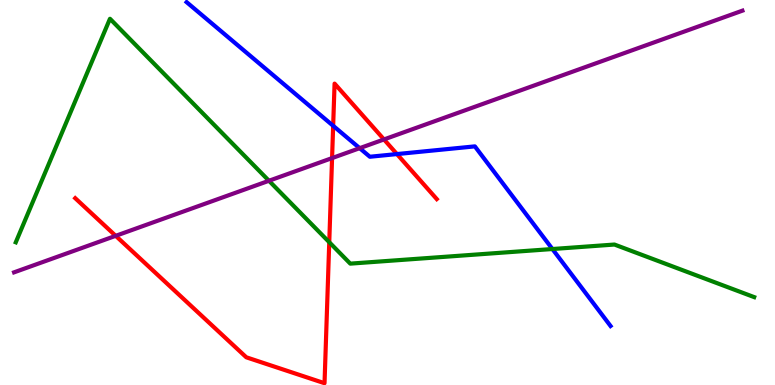[{'lines': ['blue', 'red'], 'intersections': [{'x': 4.3, 'y': 6.73}, {'x': 5.12, 'y': 6.0}]}, {'lines': ['green', 'red'], 'intersections': [{'x': 4.25, 'y': 3.71}]}, {'lines': ['purple', 'red'], 'intersections': [{'x': 1.49, 'y': 3.87}, {'x': 4.28, 'y': 5.89}, {'x': 4.95, 'y': 6.38}]}, {'lines': ['blue', 'green'], 'intersections': [{'x': 7.13, 'y': 3.53}]}, {'lines': ['blue', 'purple'], 'intersections': [{'x': 4.64, 'y': 6.15}]}, {'lines': ['green', 'purple'], 'intersections': [{'x': 3.47, 'y': 5.3}]}]